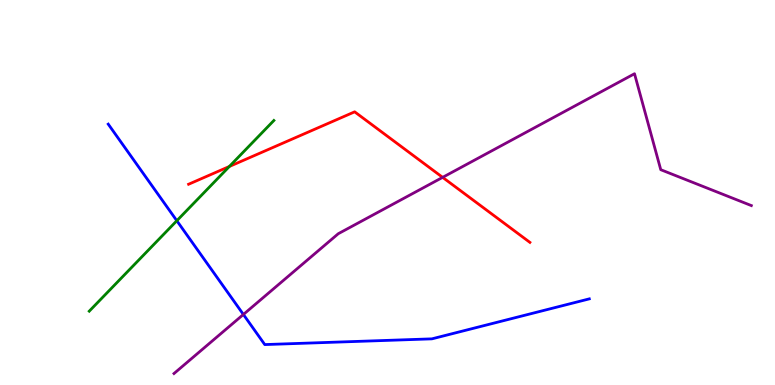[{'lines': ['blue', 'red'], 'intersections': []}, {'lines': ['green', 'red'], 'intersections': [{'x': 2.96, 'y': 5.68}]}, {'lines': ['purple', 'red'], 'intersections': [{'x': 5.71, 'y': 5.39}]}, {'lines': ['blue', 'green'], 'intersections': [{'x': 2.28, 'y': 4.27}]}, {'lines': ['blue', 'purple'], 'intersections': [{'x': 3.14, 'y': 1.83}]}, {'lines': ['green', 'purple'], 'intersections': []}]